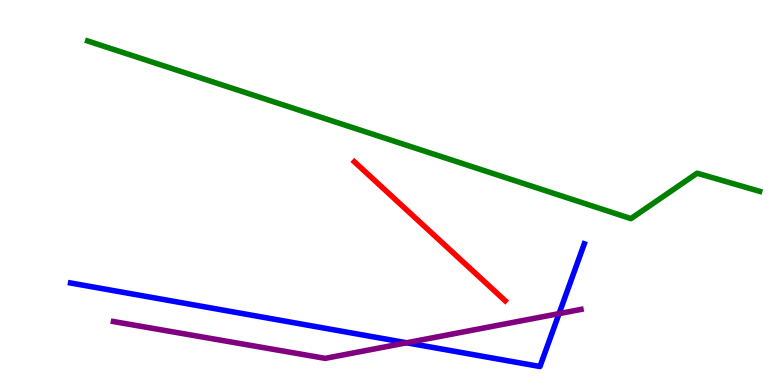[{'lines': ['blue', 'red'], 'intersections': []}, {'lines': ['green', 'red'], 'intersections': []}, {'lines': ['purple', 'red'], 'intersections': []}, {'lines': ['blue', 'green'], 'intersections': []}, {'lines': ['blue', 'purple'], 'intersections': [{'x': 5.25, 'y': 1.1}, {'x': 7.21, 'y': 1.85}]}, {'lines': ['green', 'purple'], 'intersections': []}]